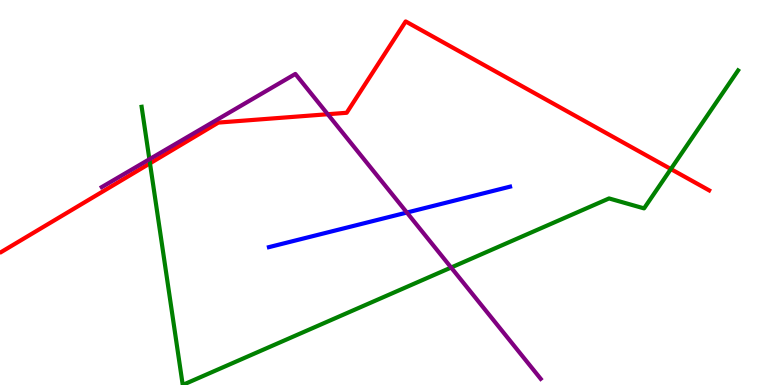[{'lines': ['blue', 'red'], 'intersections': []}, {'lines': ['green', 'red'], 'intersections': [{'x': 1.94, 'y': 5.76}, {'x': 8.66, 'y': 5.61}]}, {'lines': ['purple', 'red'], 'intersections': [{'x': 4.23, 'y': 7.03}]}, {'lines': ['blue', 'green'], 'intersections': []}, {'lines': ['blue', 'purple'], 'intersections': [{'x': 5.25, 'y': 4.48}]}, {'lines': ['green', 'purple'], 'intersections': [{'x': 1.93, 'y': 5.86}, {'x': 5.82, 'y': 3.05}]}]